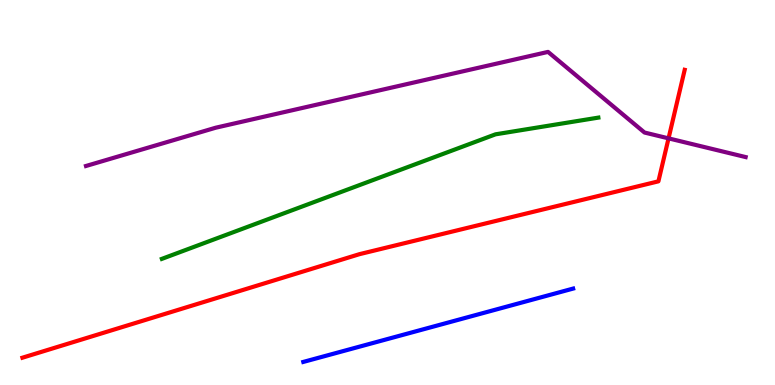[{'lines': ['blue', 'red'], 'intersections': []}, {'lines': ['green', 'red'], 'intersections': []}, {'lines': ['purple', 'red'], 'intersections': [{'x': 8.63, 'y': 6.41}]}, {'lines': ['blue', 'green'], 'intersections': []}, {'lines': ['blue', 'purple'], 'intersections': []}, {'lines': ['green', 'purple'], 'intersections': []}]